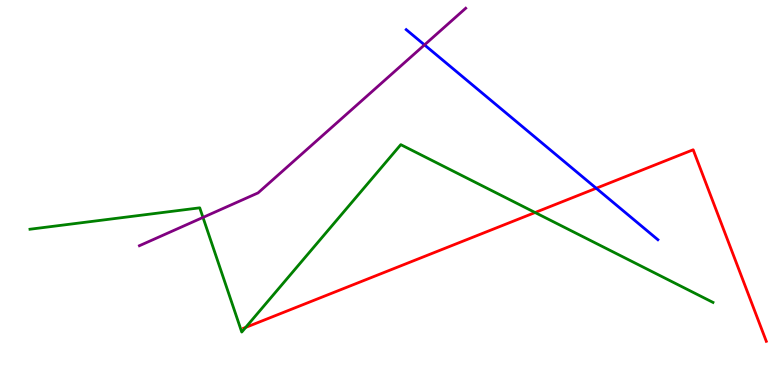[{'lines': ['blue', 'red'], 'intersections': [{'x': 7.69, 'y': 5.11}]}, {'lines': ['green', 'red'], 'intersections': [{'x': 3.17, 'y': 1.5}, {'x': 6.9, 'y': 4.48}]}, {'lines': ['purple', 'red'], 'intersections': []}, {'lines': ['blue', 'green'], 'intersections': []}, {'lines': ['blue', 'purple'], 'intersections': [{'x': 5.48, 'y': 8.83}]}, {'lines': ['green', 'purple'], 'intersections': [{'x': 2.62, 'y': 4.35}]}]